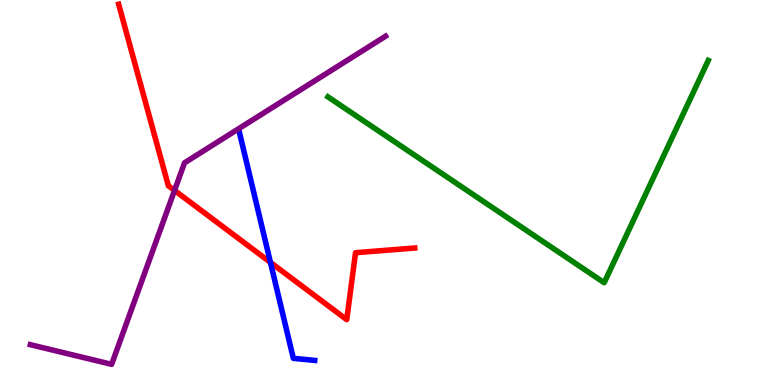[{'lines': ['blue', 'red'], 'intersections': [{'x': 3.49, 'y': 3.18}]}, {'lines': ['green', 'red'], 'intersections': []}, {'lines': ['purple', 'red'], 'intersections': [{'x': 2.25, 'y': 5.05}]}, {'lines': ['blue', 'green'], 'intersections': []}, {'lines': ['blue', 'purple'], 'intersections': []}, {'lines': ['green', 'purple'], 'intersections': []}]